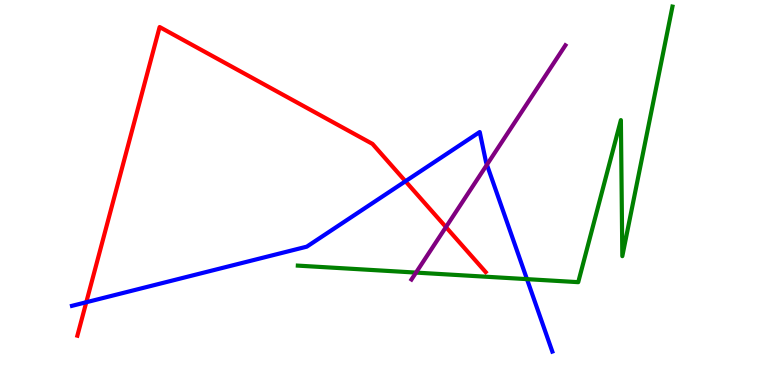[{'lines': ['blue', 'red'], 'intersections': [{'x': 1.11, 'y': 2.15}, {'x': 5.23, 'y': 5.29}]}, {'lines': ['green', 'red'], 'intersections': []}, {'lines': ['purple', 'red'], 'intersections': [{'x': 5.75, 'y': 4.1}]}, {'lines': ['blue', 'green'], 'intersections': [{'x': 6.8, 'y': 2.75}]}, {'lines': ['blue', 'purple'], 'intersections': [{'x': 6.28, 'y': 5.72}]}, {'lines': ['green', 'purple'], 'intersections': [{'x': 5.37, 'y': 2.92}]}]